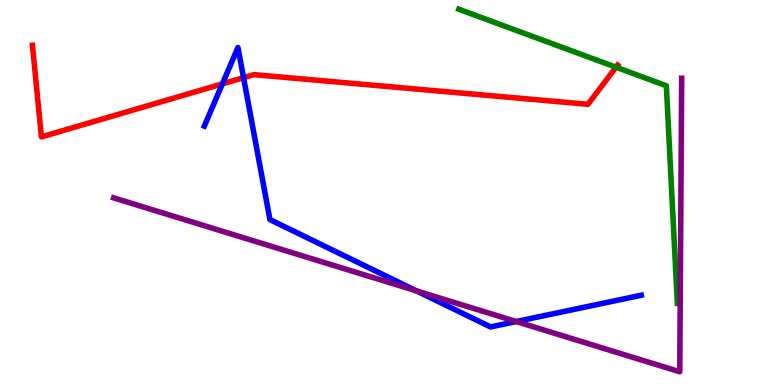[{'lines': ['blue', 'red'], 'intersections': [{'x': 2.87, 'y': 7.82}, {'x': 3.14, 'y': 7.98}]}, {'lines': ['green', 'red'], 'intersections': [{'x': 7.95, 'y': 8.25}]}, {'lines': ['purple', 'red'], 'intersections': []}, {'lines': ['blue', 'green'], 'intersections': []}, {'lines': ['blue', 'purple'], 'intersections': [{'x': 5.37, 'y': 2.45}, {'x': 6.66, 'y': 1.65}]}, {'lines': ['green', 'purple'], 'intersections': []}]